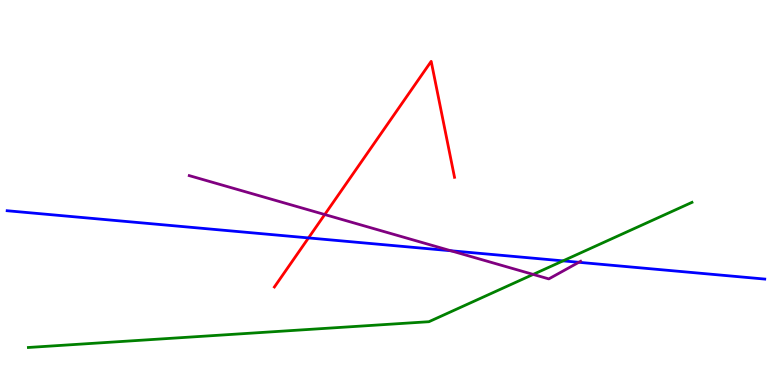[{'lines': ['blue', 'red'], 'intersections': [{'x': 3.98, 'y': 3.82}]}, {'lines': ['green', 'red'], 'intersections': []}, {'lines': ['purple', 'red'], 'intersections': [{'x': 4.19, 'y': 4.43}]}, {'lines': ['blue', 'green'], 'intersections': [{'x': 7.26, 'y': 3.22}]}, {'lines': ['blue', 'purple'], 'intersections': [{'x': 5.82, 'y': 3.49}, {'x': 7.47, 'y': 3.19}]}, {'lines': ['green', 'purple'], 'intersections': [{'x': 6.88, 'y': 2.87}]}]